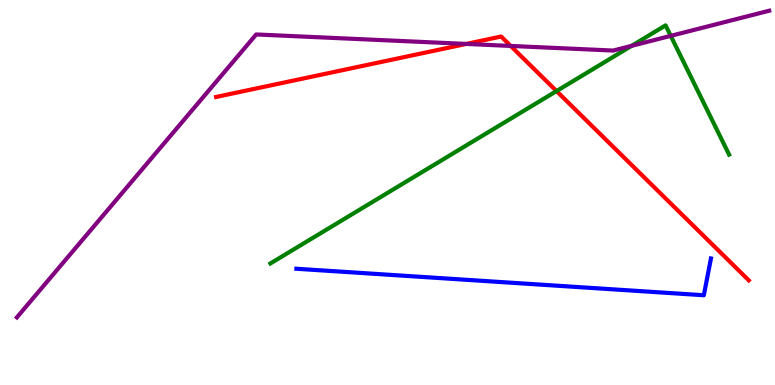[{'lines': ['blue', 'red'], 'intersections': []}, {'lines': ['green', 'red'], 'intersections': [{'x': 7.18, 'y': 7.63}]}, {'lines': ['purple', 'red'], 'intersections': [{'x': 6.02, 'y': 8.86}, {'x': 6.59, 'y': 8.81}]}, {'lines': ['blue', 'green'], 'intersections': []}, {'lines': ['blue', 'purple'], 'intersections': []}, {'lines': ['green', 'purple'], 'intersections': [{'x': 8.15, 'y': 8.81}, {'x': 8.65, 'y': 9.07}]}]